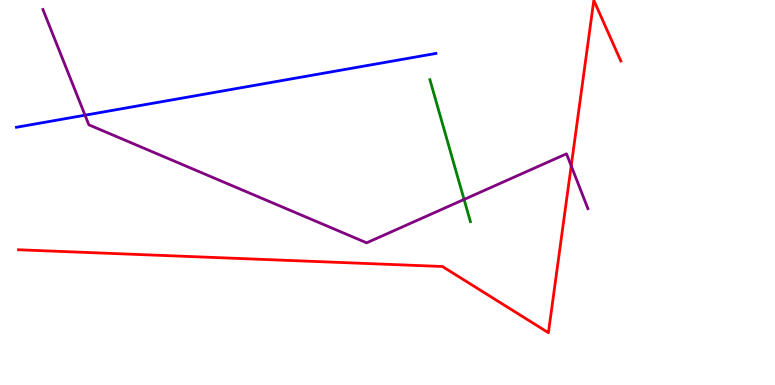[{'lines': ['blue', 'red'], 'intersections': []}, {'lines': ['green', 'red'], 'intersections': []}, {'lines': ['purple', 'red'], 'intersections': [{'x': 7.37, 'y': 5.69}]}, {'lines': ['blue', 'green'], 'intersections': []}, {'lines': ['blue', 'purple'], 'intersections': [{'x': 1.1, 'y': 7.01}]}, {'lines': ['green', 'purple'], 'intersections': [{'x': 5.99, 'y': 4.82}]}]